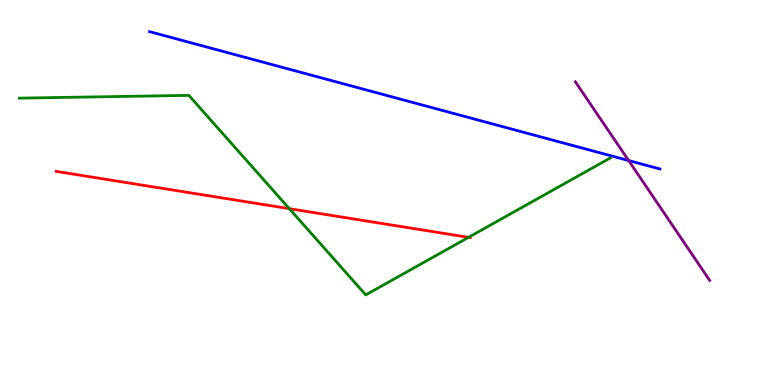[{'lines': ['blue', 'red'], 'intersections': []}, {'lines': ['green', 'red'], 'intersections': [{'x': 3.73, 'y': 4.58}, {'x': 6.05, 'y': 3.84}]}, {'lines': ['purple', 'red'], 'intersections': []}, {'lines': ['blue', 'green'], 'intersections': []}, {'lines': ['blue', 'purple'], 'intersections': [{'x': 8.11, 'y': 5.83}]}, {'lines': ['green', 'purple'], 'intersections': []}]